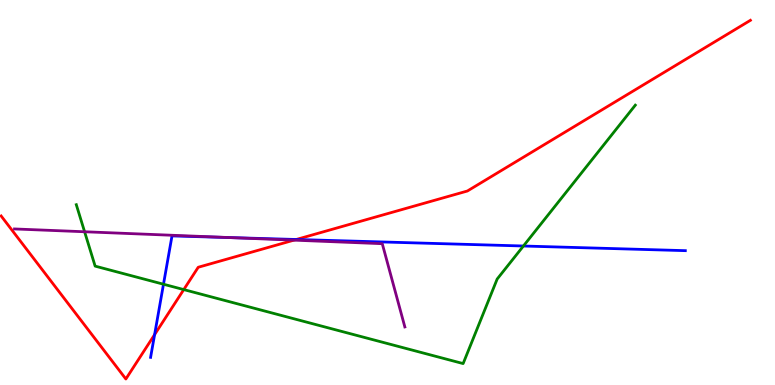[{'lines': ['blue', 'red'], 'intersections': [{'x': 1.99, 'y': 1.31}, {'x': 3.82, 'y': 3.78}]}, {'lines': ['green', 'red'], 'intersections': [{'x': 2.37, 'y': 2.48}]}, {'lines': ['purple', 'red'], 'intersections': [{'x': 3.79, 'y': 3.76}]}, {'lines': ['blue', 'green'], 'intersections': [{'x': 2.11, 'y': 2.62}, {'x': 6.75, 'y': 3.61}]}, {'lines': ['blue', 'purple'], 'intersections': [{'x': 2.96, 'y': 3.83}]}, {'lines': ['green', 'purple'], 'intersections': [{'x': 1.09, 'y': 3.98}]}]